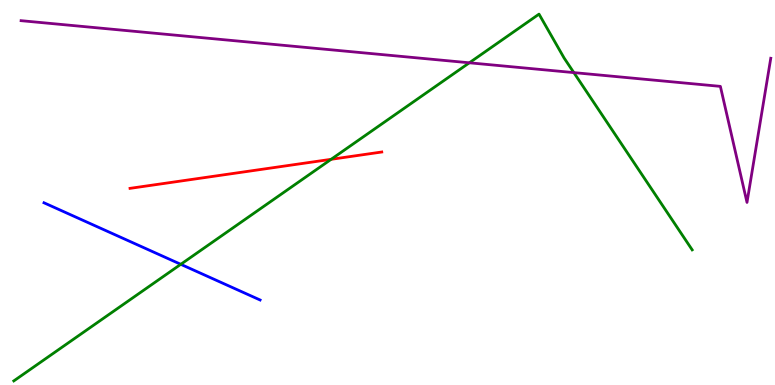[{'lines': ['blue', 'red'], 'intersections': []}, {'lines': ['green', 'red'], 'intersections': [{'x': 4.27, 'y': 5.86}]}, {'lines': ['purple', 'red'], 'intersections': []}, {'lines': ['blue', 'green'], 'intersections': [{'x': 2.33, 'y': 3.13}]}, {'lines': ['blue', 'purple'], 'intersections': []}, {'lines': ['green', 'purple'], 'intersections': [{'x': 6.06, 'y': 8.37}, {'x': 7.4, 'y': 8.11}]}]